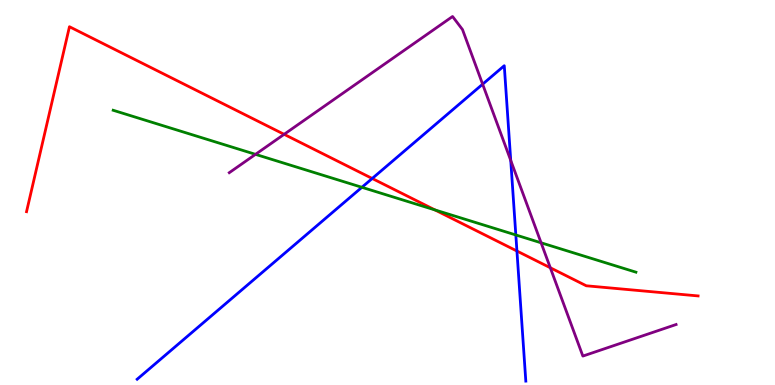[{'lines': ['blue', 'red'], 'intersections': [{'x': 4.8, 'y': 5.36}, {'x': 6.67, 'y': 3.48}]}, {'lines': ['green', 'red'], 'intersections': [{'x': 5.61, 'y': 4.55}]}, {'lines': ['purple', 'red'], 'intersections': [{'x': 3.67, 'y': 6.51}, {'x': 7.1, 'y': 3.05}]}, {'lines': ['blue', 'green'], 'intersections': [{'x': 4.67, 'y': 5.14}, {'x': 6.66, 'y': 3.9}]}, {'lines': ['blue', 'purple'], 'intersections': [{'x': 6.23, 'y': 7.81}, {'x': 6.59, 'y': 5.83}]}, {'lines': ['green', 'purple'], 'intersections': [{'x': 3.3, 'y': 5.99}, {'x': 6.98, 'y': 3.69}]}]